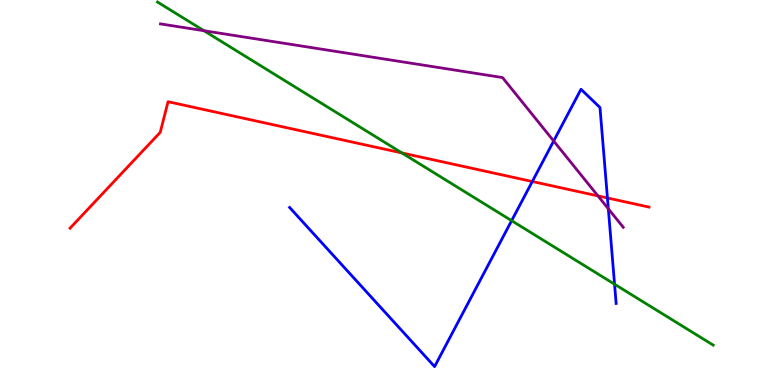[{'lines': ['blue', 'red'], 'intersections': [{'x': 6.87, 'y': 5.29}, {'x': 7.84, 'y': 4.86}]}, {'lines': ['green', 'red'], 'intersections': [{'x': 5.19, 'y': 6.03}]}, {'lines': ['purple', 'red'], 'intersections': [{'x': 7.72, 'y': 4.91}]}, {'lines': ['blue', 'green'], 'intersections': [{'x': 6.6, 'y': 4.27}, {'x': 7.93, 'y': 2.62}]}, {'lines': ['blue', 'purple'], 'intersections': [{'x': 7.14, 'y': 6.34}, {'x': 7.85, 'y': 4.58}]}, {'lines': ['green', 'purple'], 'intersections': [{'x': 2.63, 'y': 9.2}]}]